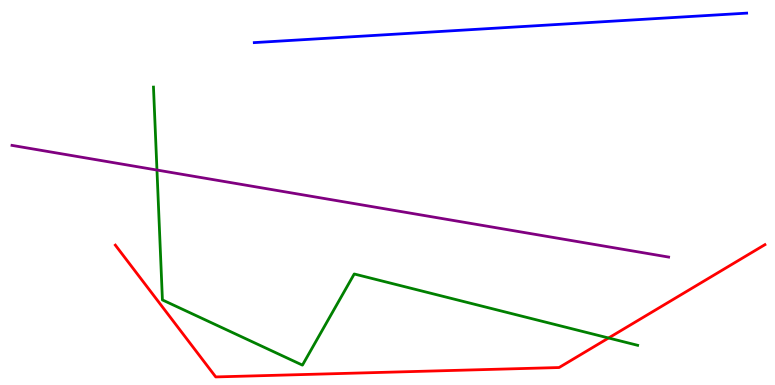[{'lines': ['blue', 'red'], 'intersections': []}, {'lines': ['green', 'red'], 'intersections': [{'x': 7.85, 'y': 1.22}]}, {'lines': ['purple', 'red'], 'intersections': []}, {'lines': ['blue', 'green'], 'intersections': []}, {'lines': ['blue', 'purple'], 'intersections': []}, {'lines': ['green', 'purple'], 'intersections': [{'x': 2.03, 'y': 5.58}]}]